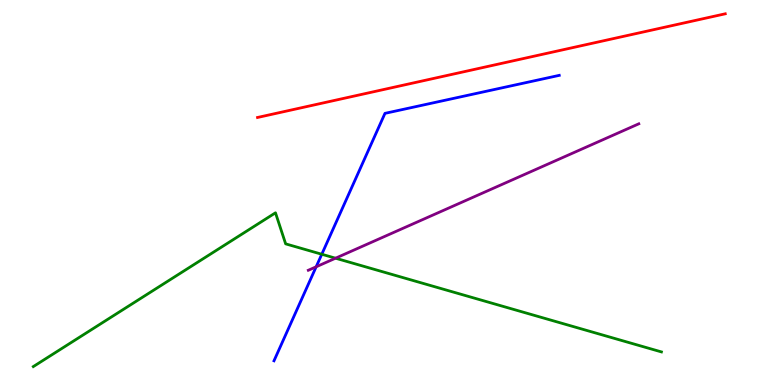[{'lines': ['blue', 'red'], 'intersections': []}, {'lines': ['green', 'red'], 'intersections': []}, {'lines': ['purple', 'red'], 'intersections': []}, {'lines': ['blue', 'green'], 'intersections': [{'x': 4.15, 'y': 3.4}]}, {'lines': ['blue', 'purple'], 'intersections': [{'x': 4.08, 'y': 3.07}]}, {'lines': ['green', 'purple'], 'intersections': [{'x': 4.33, 'y': 3.29}]}]